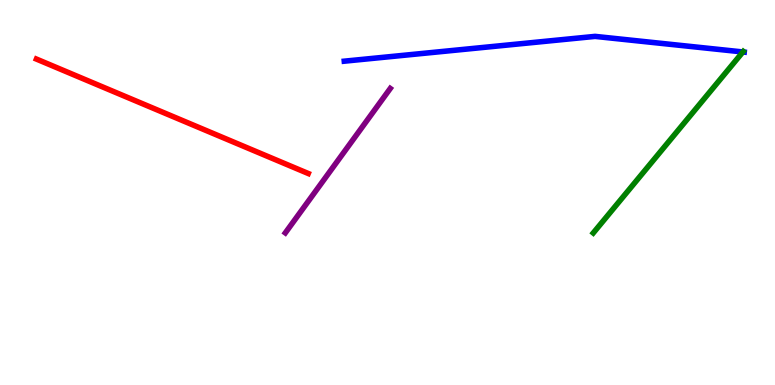[{'lines': ['blue', 'red'], 'intersections': []}, {'lines': ['green', 'red'], 'intersections': []}, {'lines': ['purple', 'red'], 'intersections': []}, {'lines': ['blue', 'green'], 'intersections': [{'x': 9.59, 'y': 8.65}]}, {'lines': ['blue', 'purple'], 'intersections': []}, {'lines': ['green', 'purple'], 'intersections': []}]